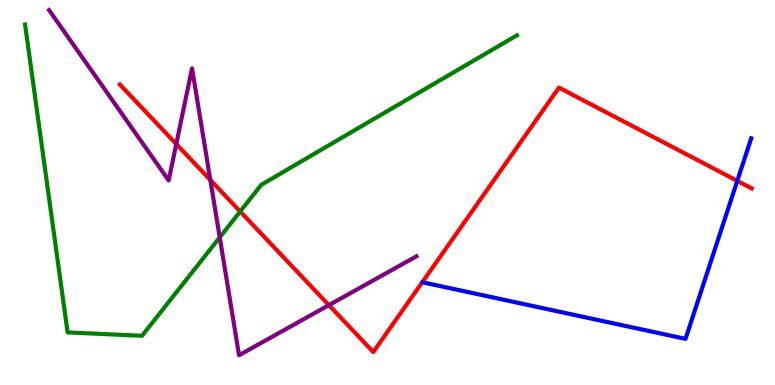[{'lines': ['blue', 'red'], 'intersections': [{'x': 9.51, 'y': 5.3}]}, {'lines': ['green', 'red'], 'intersections': [{'x': 3.1, 'y': 4.51}]}, {'lines': ['purple', 'red'], 'intersections': [{'x': 2.27, 'y': 6.26}, {'x': 2.71, 'y': 5.32}, {'x': 4.24, 'y': 2.07}]}, {'lines': ['blue', 'green'], 'intersections': []}, {'lines': ['blue', 'purple'], 'intersections': []}, {'lines': ['green', 'purple'], 'intersections': [{'x': 2.84, 'y': 3.83}]}]